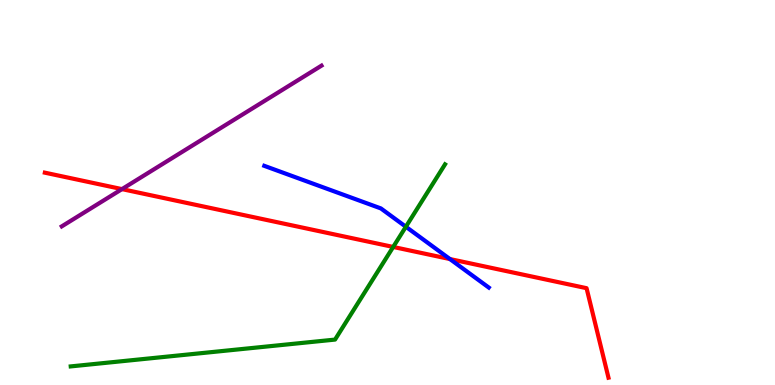[{'lines': ['blue', 'red'], 'intersections': [{'x': 5.81, 'y': 3.27}]}, {'lines': ['green', 'red'], 'intersections': [{'x': 5.07, 'y': 3.59}]}, {'lines': ['purple', 'red'], 'intersections': [{'x': 1.57, 'y': 5.09}]}, {'lines': ['blue', 'green'], 'intersections': [{'x': 5.24, 'y': 4.11}]}, {'lines': ['blue', 'purple'], 'intersections': []}, {'lines': ['green', 'purple'], 'intersections': []}]